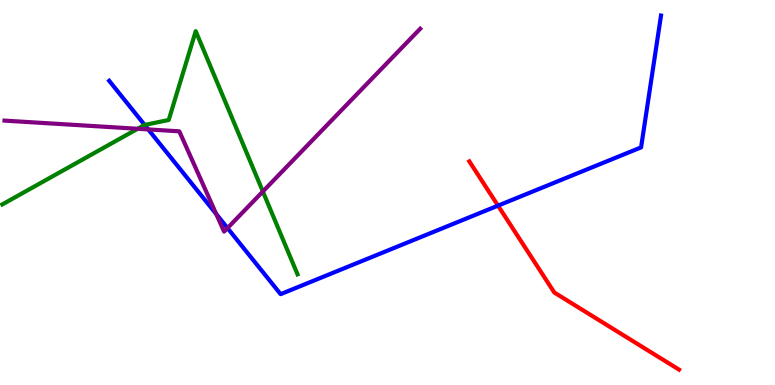[{'lines': ['blue', 'red'], 'intersections': [{'x': 6.43, 'y': 4.66}]}, {'lines': ['green', 'red'], 'intersections': []}, {'lines': ['purple', 'red'], 'intersections': []}, {'lines': ['blue', 'green'], 'intersections': [{'x': 1.87, 'y': 6.76}]}, {'lines': ['blue', 'purple'], 'intersections': [{'x': 1.91, 'y': 6.64}, {'x': 2.79, 'y': 4.44}, {'x': 2.94, 'y': 4.08}]}, {'lines': ['green', 'purple'], 'intersections': [{'x': 1.78, 'y': 6.66}, {'x': 3.39, 'y': 5.03}]}]